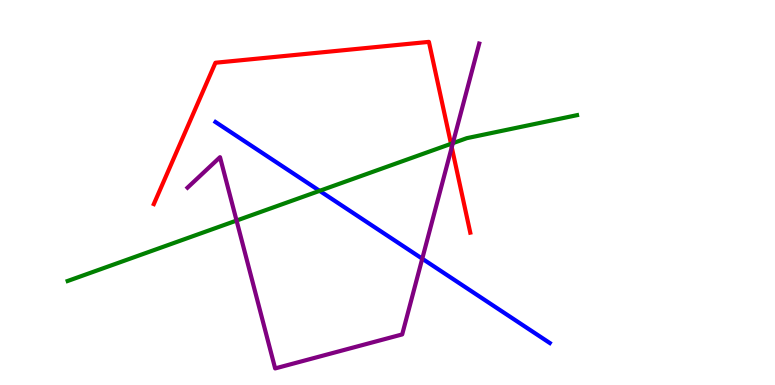[{'lines': ['blue', 'red'], 'intersections': []}, {'lines': ['green', 'red'], 'intersections': [{'x': 5.82, 'y': 6.26}]}, {'lines': ['purple', 'red'], 'intersections': [{'x': 5.83, 'y': 6.17}]}, {'lines': ['blue', 'green'], 'intersections': [{'x': 4.12, 'y': 5.04}]}, {'lines': ['blue', 'purple'], 'intersections': [{'x': 5.45, 'y': 3.28}]}, {'lines': ['green', 'purple'], 'intersections': [{'x': 3.05, 'y': 4.27}, {'x': 5.84, 'y': 6.28}]}]